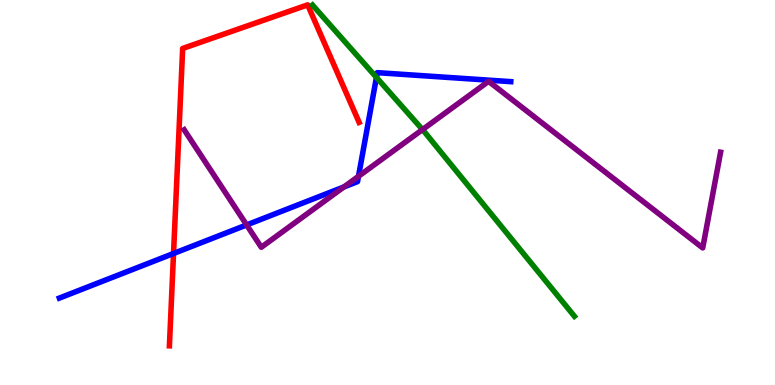[{'lines': ['blue', 'red'], 'intersections': [{'x': 2.24, 'y': 3.42}]}, {'lines': ['green', 'red'], 'intersections': []}, {'lines': ['purple', 'red'], 'intersections': []}, {'lines': ['blue', 'green'], 'intersections': [{'x': 4.86, 'y': 7.99}]}, {'lines': ['blue', 'purple'], 'intersections': [{'x': 3.18, 'y': 4.16}, {'x': 4.44, 'y': 5.14}, {'x': 4.63, 'y': 5.42}]}, {'lines': ['green', 'purple'], 'intersections': [{'x': 5.45, 'y': 6.63}]}]